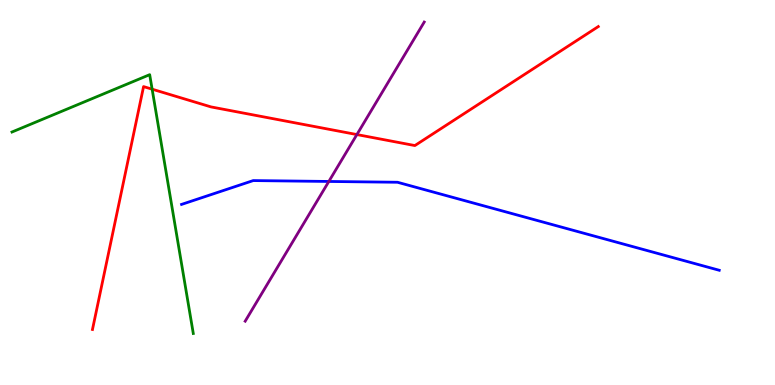[{'lines': ['blue', 'red'], 'intersections': []}, {'lines': ['green', 'red'], 'intersections': [{'x': 1.96, 'y': 7.68}]}, {'lines': ['purple', 'red'], 'intersections': [{'x': 4.61, 'y': 6.5}]}, {'lines': ['blue', 'green'], 'intersections': []}, {'lines': ['blue', 'purple'], 'intersections': [{'x': 4.24, 'y': 5.29}]}, {'lines': ['green', 'purple'], 'intersections': []}]